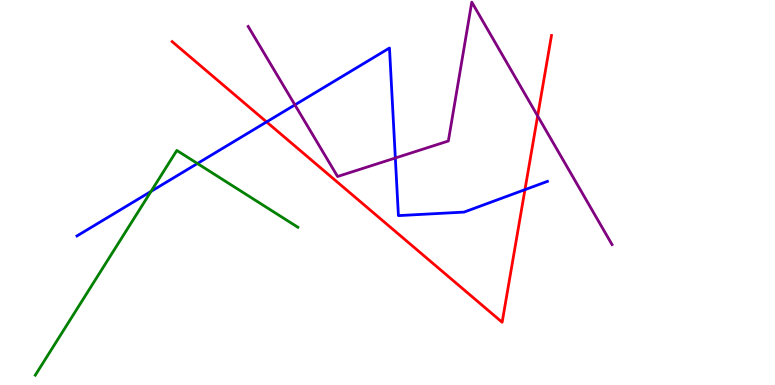[{'lines': ['blue', 'red'], 'intersections': [{'x': 3.44, 'y': 6.83}, {'x': 6.77, 'y': 5.07}]}, {'lines': ['green', 'red'], 'intersections': []}, {'lines': ['purple', 'red'], 'intersections': [{'x': 6.94, 'y': 6.99}]}, {'lines': ['blue', 'green'], 'intersections': [{'x': 1.95, 'y': 5.03}, {'x': 2.55, 'y': 5.75}]}, {'lines': ['blue', 'purple'], 'intersections': [{'x': 3.81, 'y': 7.28}, {'x': 5.1, 'y': 5.9}]}, {'lines': ['green', 'purple'], 'intersections': []}]